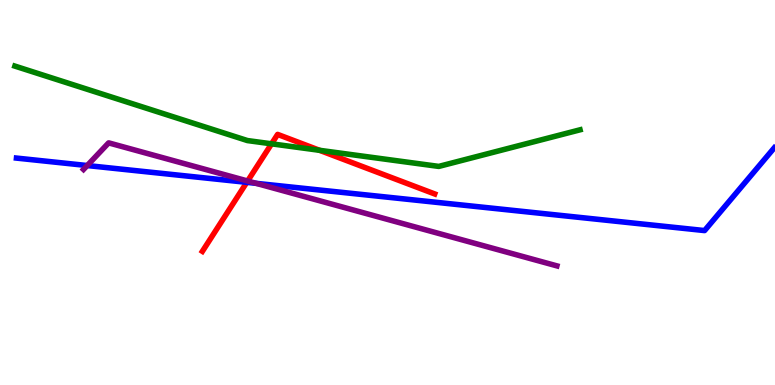[{'lines': ['blue', 'red'], 'intersections': [{'x': 3.18, 'y': 5.26}]}, {'lines': ['green', 'red'], 'intersections': [{'x': 3.5, 'y': 6.26}, {'x': 4.12, 'y': 6.1}]}, {'lines': ['purple', 'red'], 'intersections': [{'x': 3.2, 'y': 5.3}]}, {'lines': ['blue', 'green'], 'intersections': []}, {'lines': ['blue', 'purple'], 'intersections': [{'x': 1.13, 'y': 5.7}, {'x': 3.3, 'y': 5.24}]}, {'lines': ['green', 'purple'], 'intersections': []}]